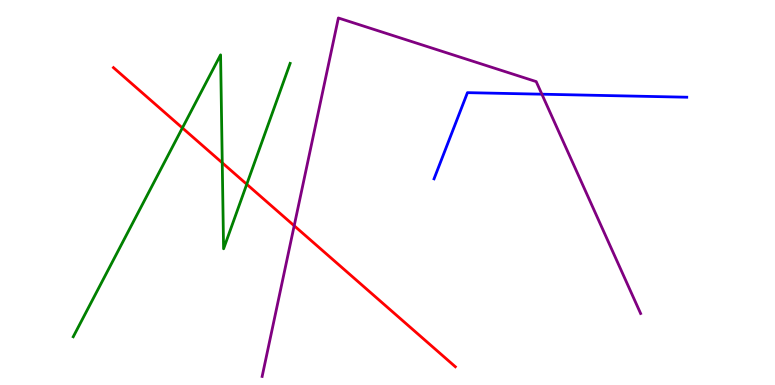[{'lines': ['blue', 'red'], 'intersections': []}, {'lines': ['green', 'red'], 'intersections': [{'x': 2.35, 'y': 6.68}, {'x': 2.87, 'y': 5.77}, {'x': 3.18, 'y': 5.21}]}, {'lines': ['purple', 'red'], 'intersections': [{'x': 3.8, 'y': 4.14}]}, {'lines': ['blue', 'green'], 'intersections': []}, {'lines': ['blue', 'purple'], 'intersections': [{'x': 6.99, 'y': 7.55}]}, {'lines': ['green', 'purple'], 'intersections': []}]